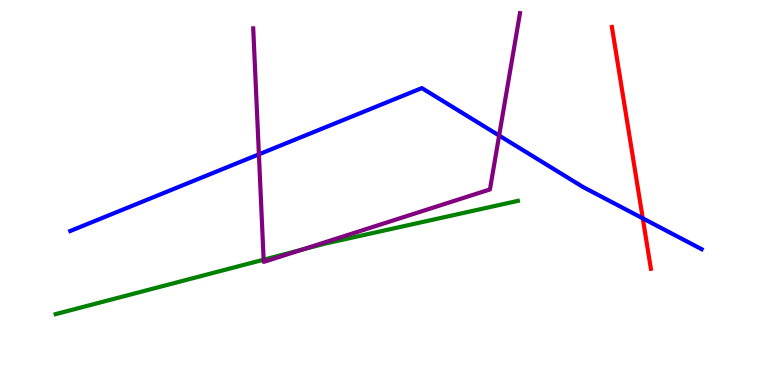[{'lines': ['blue', 'red'], 'intersections': [{'x': 8.29, 'y': 4.33}]}, {'lines': ['green', 'red'], 'intersections': []}, {'lines': ['purple', 'red'], 'intersections': []}, {'lines': ['blue', 'green'], 'intersections': []}, {'lines': ['blue', 'purple'], 'intersections': [{'x': 3.34, 'y': 5.99}, {'x': 6.44, 'y': 6.48}]}, {'lines': ['green', 'purple'], 'intersections': [{'x': 3.4, 'y': 3.25}, {'x': 3.9, 'y': 3.51}]}]